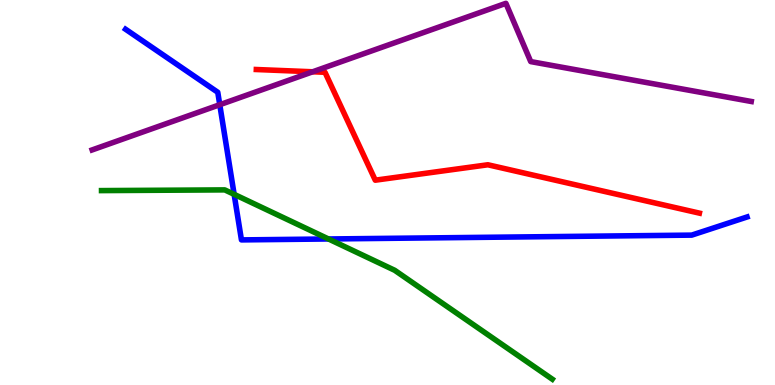[{'lines': ['blue', 'red'], 'intersections': []}, {'lines': ['green', 'red'], 'intersections': []}, {'lines': ['purple', 'red'], 'intersections': [{'x': 4.03, 'y': 8.14}]}, {'lines': ['blue', 'green'], 'intersections': [{'x': 3.02, 'y': 4.95}, {'x': 4.24, 'y': 3.79}]}, {'lines': ['blue', 'purple'], 'intersections': [{'x': 2.84, 'y': 7.28}]}, {'lines': ['green', 'purple'], 'intersections': []}]